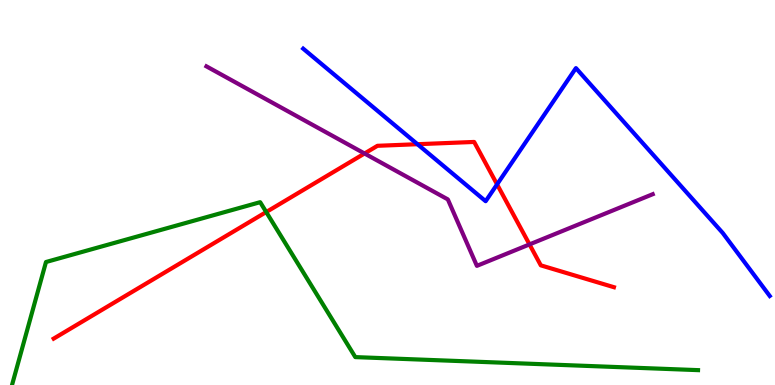[{'lines': ['blue', 'red'], 'intersections': [{'x': 5.39, 'y': 6.25}, {'x': 6.41, 'y': 5.21}]}, {'lines': ['green', 'red'], 'intersections': [{'x': 3.44, 'y': 4.49}]}, {'lines': ['purple', 'red'], 'intersections': [{'x': 4.7, 'y': 6.01}, {'x': 6.83, 'y': 3.65}]}, {'lines': ['blue', 'green'], 'intersections': []}, {'lines': ['blue', 'purple'], 'intersections': []}, {'lines': ['green', 'purple'], 'intersections': []}]